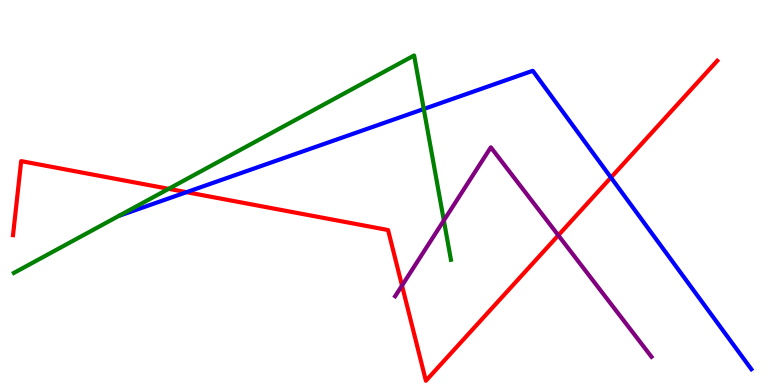[{'lines': ['blue', 'red'], 'intersections': [{'x': 2.41, 'y': 5.01}, {'x': 7.88, 'y': 5.39}]}, {'lines': ['green', 'red'], 'intersections': [{'x': 2.18, 'y': 5.1}]}, {'lines': ['purple', 'red'], 'intersections': [{'x': 5.19, 'y': 2.58}, {'x': 7.2, 'y': 3.89}]}, {'lines': ['blue', 'green'], 'intersections': [{'x': 5.47, 'y': 7.17}]}, {'lines': ['blue', 'purple'], 'intersections': []}, {'lines': ['green', 'purple'], 'intersections': [{'x': 5.73, 'y': 4.27}]}]